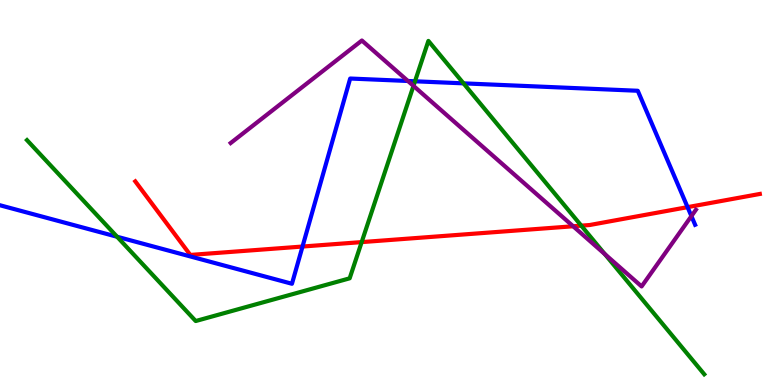[{'lines': ['blue', 'red'], 'intersections': [{'x': 3.9, 'y': 3.6}, {'x': 8.87, 'y': 4.62}]}, {'lines': ['green', 'red'], 'intersections': [{'x': 4.67, 'y': 3.71}, {'x': 7.5, 'y': 4.14}]}, {'lines': ['purple', 'red'], 'intersections': [{'x': 7.4, 'y': 4.12}]}, {'lines': ['blue', 'green'], 'intersections': [{'x': 1.51, 'y': 3.85}, {'x': 5.35, 'y': 7.89}, {'x': 5.98, 'y': 7.84}]}, {'lines': ['blue', 'purple'], 'intersections': [{'x': 5.26, 'y': 7.9}, {'x': 8.92, 'y': 4.39}]}, {'lines': ['green', 'purple'], 'intersections': [{'x': 5.34, 'y': 7.77}, {'x': 7.8, 'y': 3.4}]}]